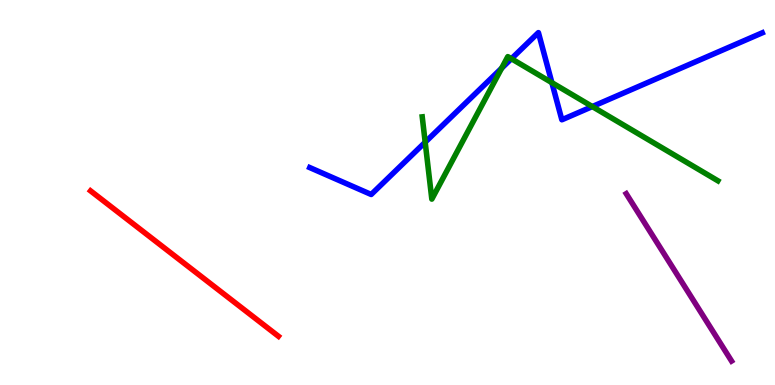[{'lines': ['blue', 'red'], 'intersections': []}, {'lines': ['green', 'red'], 'intersections': []}, {'lines': ['purple', 'red'], 'intersections': []}, {'lines': ['blue', 'green'], 'intersections': [{'x': 5.49, 'y': 6.31}, {'x': 6.47, 'y': 8.23}, {'x': 6.6, 'y': 8.47}, {'x': 7.12, 'y': 7.85}, {'x': 7.64, 'y': 7.23}]}, {'lines': ['blue', 'purple'], 'intersections': []}, {'lines': ['green', 'purple'], 'intersections': []}]